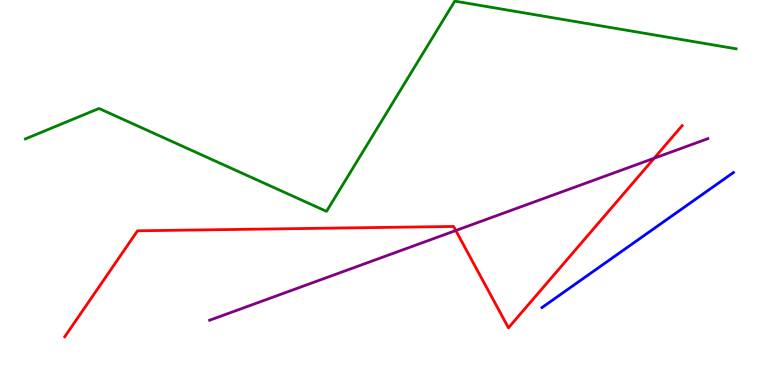[{'lines': ['blue', 'red'], 'intersections': []}, {'lines': ['green', 'red'], 'intersections': []}, {'lines': ['purple', 'red'], 'intersections': [{'x': 5.88, 'y': 4.01}, {'x': 8.44, 'y': 5.89}]}, {'lines': ['blue', 'green'], 'intersections': []}, {'lines': ['blue', 'purple'], 'intersections': []}, {'lines': ['green', 'purple'], 'intersections': []}]